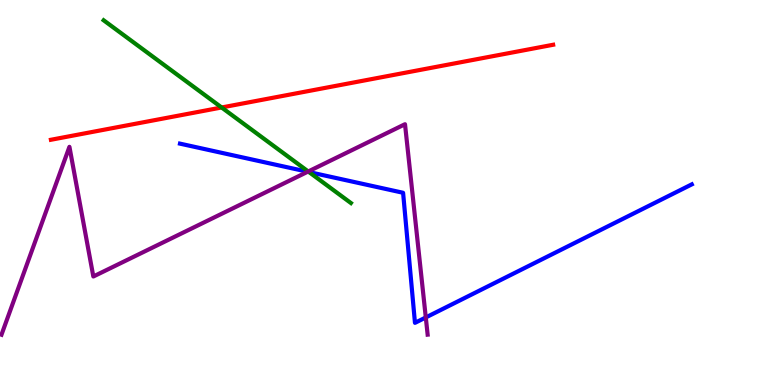[{'lines': ['blue', 'red'], 'intersections': []}, {'lines': ['green', 'red'], 'intersections': [{'x': 2.86, 'y': 7.21}]}, {'lines': ['purple', 'red'], 'intersections': []}, {'lines': ['blue', 'green'], 'intersections': [{'x': 3.99, 'y': 5.53}]}, {'lines': ['blue', 'purple'], 'intersections': [{'x': 3.97, 'y': 5.54}, {'x': 5.49, 'y': 1.75}]}, {'lines': ['green', 'purple'], 'intersections': [{'x': 3.98, 'y': 5.55}]}]